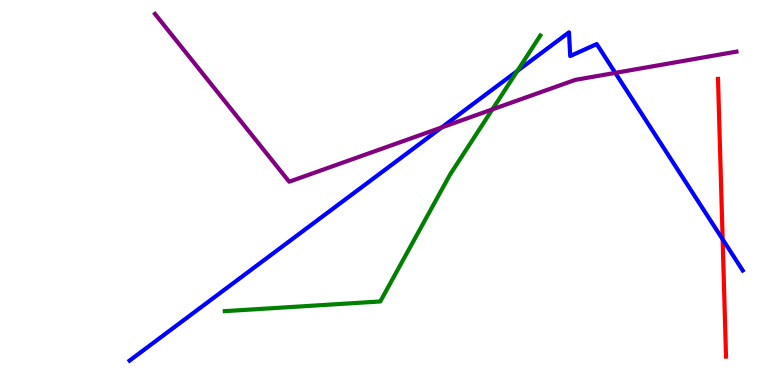[{'lines': ['blue', 'red'], 'intersections': [{'x': 9.32, 'y': 3.78}]}, {'lines': ['green', 'red'], 'intersections': []}, {'lines': ['purple', 'red'], 'intersections': []}, {'lines': ['blue', 'green'], 'intersections': [{'x': 6.68, 'y': 8.16}]}, {'lines': ['blue', 'purple'], 'intersections': [{'x': 5.7, 'y': 6.69}, {'x': 7.94, 'y': 8.11}]}, {'lines': ['green', 'purple'], 'intersections': [{'x': 6.35, 'y': 7.16}]}]